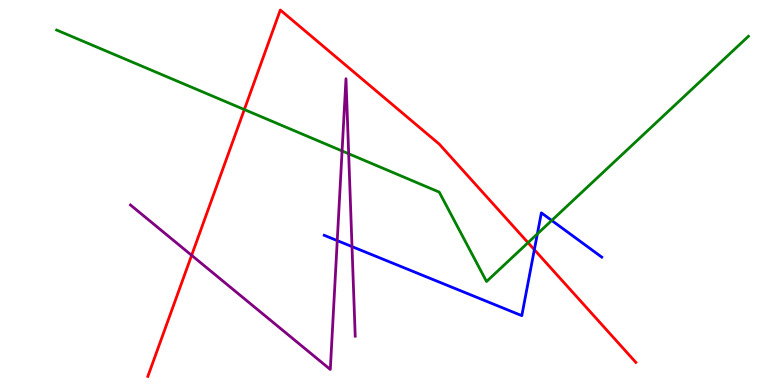[{'lines': ['blue', 'red'], 'intersections': [{'x': 6.89, 'y': 3.51}]}, {'lines': ['green', 'red'], 'intersections': [{'x': 3.15, 'y': 7.15}, {'x': 6.81, 'y': 3.7}]}, {'lines': ['purple', 'red'], 'intersections': [{'x': 2.47, 'y': 3.37}]}, {'lines': ['blue', 'green'], 'intersections': [{'x': 6.93, 'y': 3.92}, {'x': 7.12, 'y': 4.27}]}, {'lines': ['blue', 'purple'], 'intersections': [{'x': 4.35, 'y': 3.75}, {'x': 4.54, 'y': 3.59}]}, {'lines': ['green', 'purple'], 'intersections': [{'x': 4.41, 'y': 6.08}, {'x': 4.5, 'y': 6.01}]}]